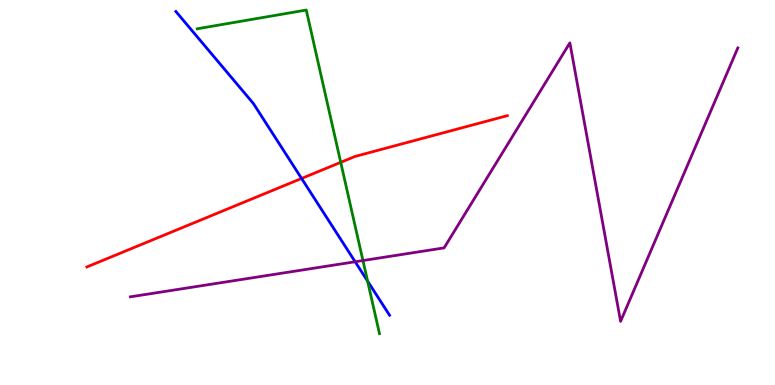[{'lines': ['blue', 'red'], 'intersections': [{'x': 3.89, 'y': 5.36}]}, {'lines': ['green', 'red'], 'intersections': [{'x': 4.4, 'y': 5.78}]}, {'lines': ['purple', 'red'], 'intersections': []}, {'lines': ['blue', 'green'], 'intersections': [{'x': 4.74, 'y': 2.7}]}, {'lines': ['blue', 'purple'], 'intersections': [{'x': 4.58, 'y': 3.2}]}, {'lines': ['green', 'purple'], 'intersections': [{'x': 4.68, 'y': 3.23}]}]